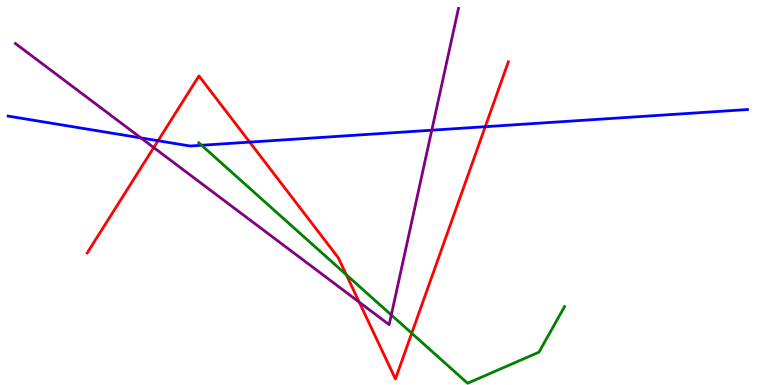[{'lines': ['blue', 'red'], 'intersections': [{'x': 2.04, 'y': 6.34}, {'x': 3.22, 'y': 6.31}, {'x': 6.26, 'y': 6.71}]}, {'lines': ['green', 'red'], 'intersections': [{'x': 4.47, 'y': 2.86}, {'x': 5.31, 'y': 1.34}]}, {'lines': ['purple', 'red'], 'intersections': [{'x': 1.98, 'y': 6.17}, {'x': 4.64, 'y': 2.15}]}, {'lines': ['blue', 'green'], 'intersections': [{'x': 2.6, 'y': 6.23}]}, {'lines': ['blue', 'purple'], 'intersections': [{'x': 1.82, 'y': 6.42}, {'x': 5.57, 'y': 6.62}]}, {'lines': ['green', 'purple'], 'intersections': [{'x': 5.05, 'y': 1.82}]}]